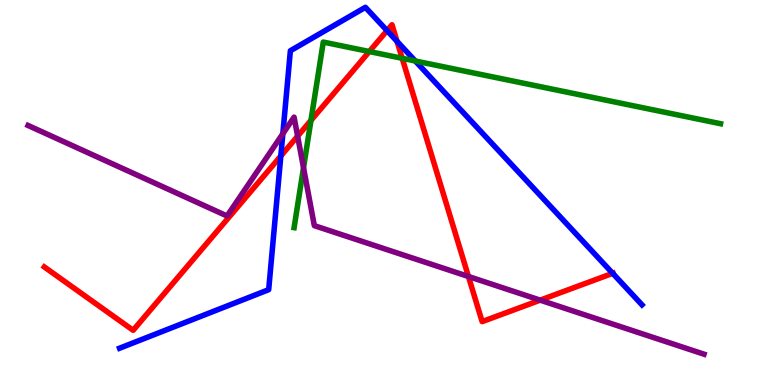[{'lines': ['blue', 'red'], 'intersections': [{'x': 3.62, 'y': 5.95}, {'x': 4.99, 'y': 9.21}, {'x': 5.12, 'y': 8.93}, {'x': 7.91, 'y': 2.9}]}, {'lines': ['green', 'red'], 'intersections': [{'x': 4.01, 'y': 6.87}, {'x': 4.77, 'y': 8.66}, {'x': 5.19, 'y': 8.49}]}, {'lines': ['purple', 'red'], 'intersections': [{'x': 3.84, 'y': 6.46}, {'x': 6.04, 'y': 2.82}, {'x': 6.97, 'y': 2.2}]}, {'lines': ['blue', 'green'], 'intersections': [{'x': 5.36, 'y': 8.42}]}, {'lines': ['blue', 'purple'], 'intersections': [{'x': 3.65, 'y': 6.53}]}, {'lines': ['green', 'purple'], 'intersections': [{'x': 3.92, 'y': 5.64}]}]